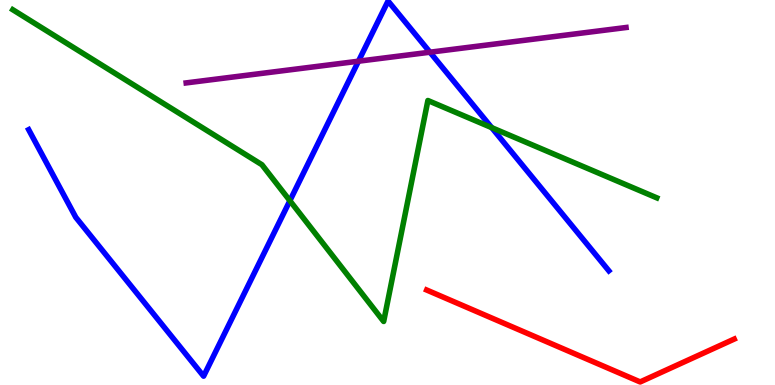[{'lines': ['blue', 'red'], 'intersections': []}, {'lines': ['green', 'red'], 'intersections': []}, {'lines': ['purple', 'red'], 'intersections': []}, {'lines': ['blue', 'green'], 'intersections': [{'x': 3.74, 'y': 4.79}, {'x': 6.34, 'y': 6.68}]}, {'lines': ['blue', 'purple'], 'intersections': [{'x': 4.63, 'y': 8.41}, {'x': 5.55, 'y': 8.64}]}, {'lines': ['green', 'purple'], 'intersections': []}]